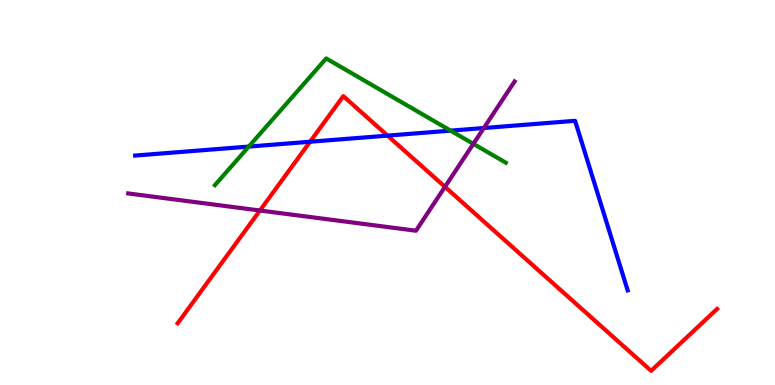[{'lines': ['blue', 'red'], 'intersections': [{'x': 4.0, 'y': 6.32}, {'x': 5.0, 'y': 6.48}]}, {'lines': ['green', 'red'], 'intersections': []}, {'lines': ['purple', 'red'], 'intersections': [{'x': 3.35, 'y': 4.53}, {'x': 5.74, 'y': 5.15}]}, {'lines': ['blue', 'green'], 'intersections': [{'x': 3.21, 'y': 6.19}, {'x': 5.81, 'y': 6.61}]}, {'lines': ['blue', 'purple'], 'intersections': [{'x': 6.24, 'y': 6.67}]}, {'lines': ['green', 'purple'], 'intersections': [{'x': 6.11, 'y': 6.26}]}]